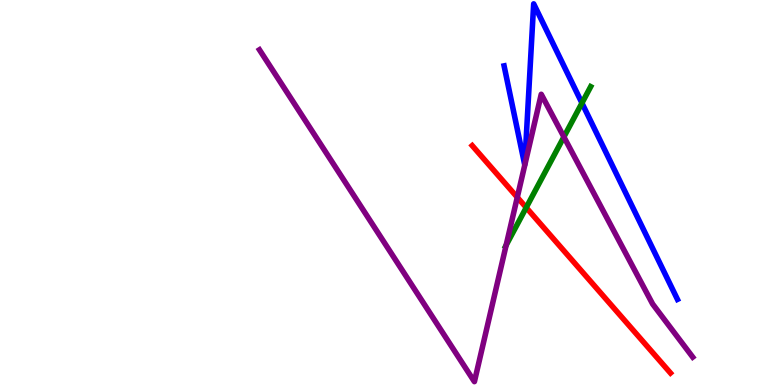[{'lines': ['blue', 'red'], 'intersections': []}, {'lines': ['green', 'red'], 'intersections': [{'x': 6.79, 'y': 4.61}]}, {'lines': ['purple', 'red'], 'intersections': [{'x': 6.67, 'y': 4.87}]}, {'lines': ['blue', 'green'], 'intersections': [{'x': 7.51, 'y': 7.32}]}, {'lines': ['blue', 'purple'], 'intersections': []}, {'lines': ['green', 'purple'], 'intersections': [{'x': 6.53, 'y': 3.63}, {'x': 7.28, 'y': 6.44}]}]